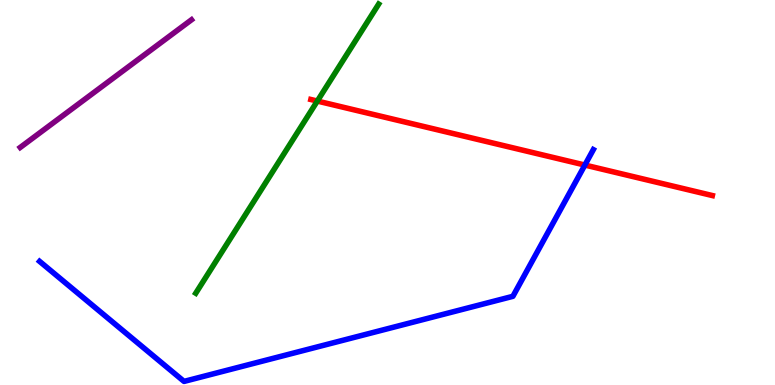[{'lines': ['blue', 'red'], 'intersections': [{'x': 7.55, 'y': 5.71}]}, {'lines': ['green', 'red'], 'intersections': [{'x': 4.09, 'y': 7.38}]}, {'lines': ['purple', 'red'], 'intersections': []}, {'lines': ['blue', 'green'], 'intersections': []}, {'lines': ['blue', 'purple'], 'intersections': []}, {'lines': ['green', 'purple'], 'intersections': []}]